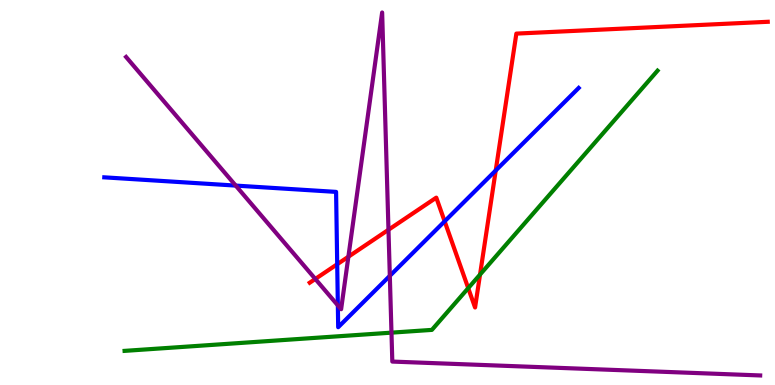[{'lines': ['blue', 'red'], 'intersections': [{'x': 4.35, 'y': 3.14}, {'x': 5.74, 'y': 4.25}, {'x': 6.4, 'y': 5.57}]}, {'lines': ['green', 'red'], 'intersections': [{'x': 6.04, 'y': 2.52}, {'x': 6.19, 'y': 2.87}]}, {'lines': ['purple', 'red'], 'intersections': [{'x': 4.07, 'y': 2.75}, {'x': 4.5, 'y': 3.33}, {'x': 5.01, 'y': 4.03}]}, {'lines': ['blue', 'green'], 'intersections': []}, {'lines': ['blue', 'purple'], 'intersections': [{'x': 3.04, 'y': 5.18}, {'x': 4.36, 'y': 2.07}, {'x': 5.03, 'y': 2.84}]}, {'lines': ['green', 'purple'], 'intersections': [{'x': 5.05, 'y': 1.36}]}]